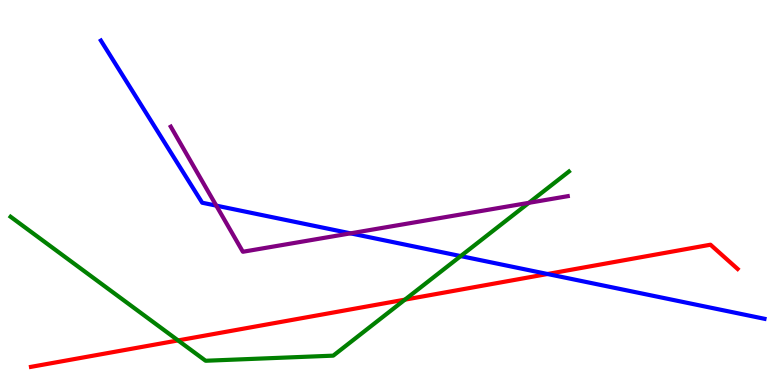[{'lines': ['blue', 'red'], 'intersections': [{'x': 7.06, 'y': 2.88}]}, {'lines': ['green', 'red'], 'intersections': [{'x': 2.3, 'y': 1.16}, {'x': 5.23, 'y': 2.22}]}, {'lines': ['purple', 'red'], 'intersections': []}, {'lines': ['blue', 'green'], 'intersections': [{'x': 5.94, 'y': 3.35}]}, {'lines': ['blue', 'purple'], 'intersections': [{'x': 2.79, 'y': 4.66}, {'x': 4.52, 'y': 3.94}]}, {'lines': ['green', 'purple'], 'intersections': [{'x': 6.82, 'y': 4.73}]}]